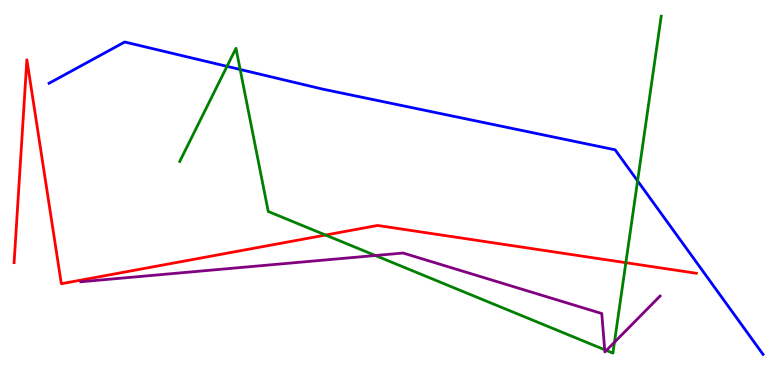[{'lines': ['blue', 'red'], 'intersections': []}, {'lines': ['green', 'red'], 'intersections': [{'x': 4.2, 'y': 3.9}, {'x': 8.08, 'y': 3.18}]}, {'lines': ['purple', 'red'], 'intersections': []}, {'lines': ['blue', 'green'], 'intersections': [{'x': 2.93, 'y': 8.28}, {'x': 3.1, 'y': 8.2}, {'x': 8.23, 'y': 5.3}]}, {'lines': ['blue', 'purple'], 'intersections': []}, {'lines': ['green', 'purple'], 'intersections': [{'x': 4.84, 'y': 3.36}, {'x': 7.8, 'y': 0.916}, {'x': 7.82, 'y': 0.898}, {'x': 7.93, 'y': 1.11}]}]